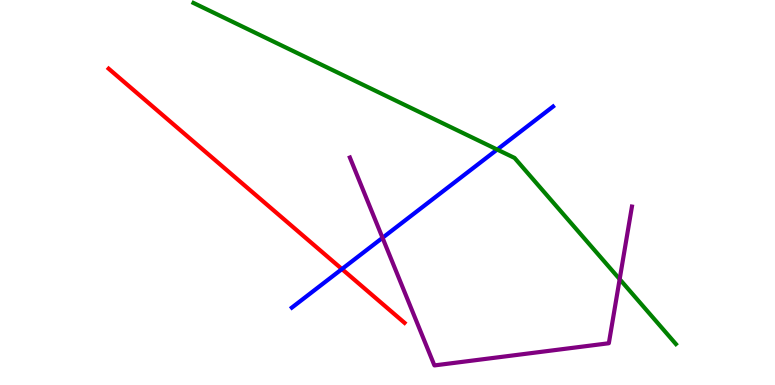[{'lines': ['blue', 'red'], 'intersections': [{'x': 4.41, 'y': 3.01}]}, {'lines': ['green', 'red'], 'intersections': []}, {'lines': ['purple', 'red'], 'intersections': []}, {'lines': ['blue', 'green'], 'intersections': [{'x': 6.42, 'y': 6.12}]}, {'lines': ['blue', 'purple'], 'intersections': [{'x': 4.94, 'y': 3.82}]}, {'lines': ['green', 'purple'], 'intersections': [{'x': 8.0, 'y': 2.75}]}]